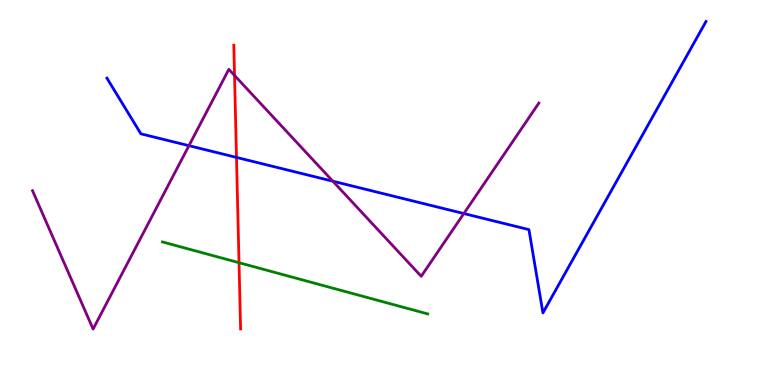[{'lines': ['blue', 'red'], 'intersections': [{'x': 3.05, 'y': 5.91}]}, {'lines': ['green', 'red'], 'intersections': [{'x': 3.08, 'y': 3.18}]}, {'lines': ['purple', 'red'], 'intersections': [{'x': 3.03, 'y': 8.04}]}, {'lines': ['blue', 'green'], 'intersections': []}, {'lines': ['blue', 'purple'], 'intersections': [{'x': 2.44, 'y': 6.22}, {'x': 4.29, 'y': 5.29}, {'x': 5.99, 'y': 4.45}]}, {'lines': ['green', 'purple'], 'intersections': []}]